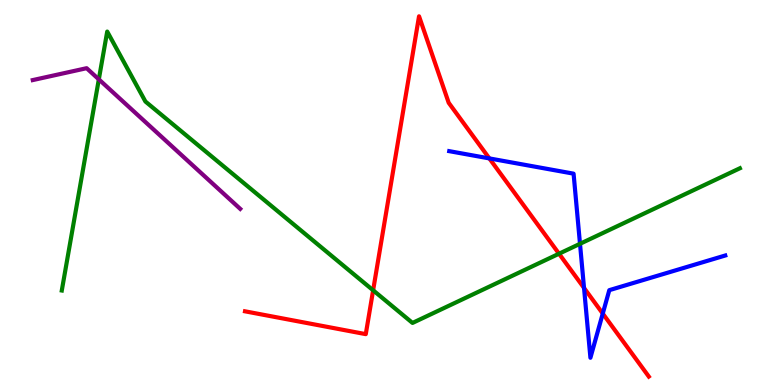[{'lines': ['blue', 'red'], 'intersections': [{'x': 6.31, 'y': 5.89}, {'x': 7.54, 'y': 2.52}, {'x': 7.78, 'y': 1.86}]}, {'lines': ['green', 'red'], 'intersections': [{'x': 4.81, 'y': 2.46}, {'x': 7.21, 'y': 3.41}]}, {'lines': ['purple', 'red'], 'intersections': []}, {'lines': ['blue', 'green'], 'intersections': [{'x': 7.48, 'y': 3.67}]}, {'lines': ['blue', 'purple'], 'intersections': []}, {'lines': ['green', 'purple'], 'intersections': [{'x': 1.28, 'y': 7.94}]}]